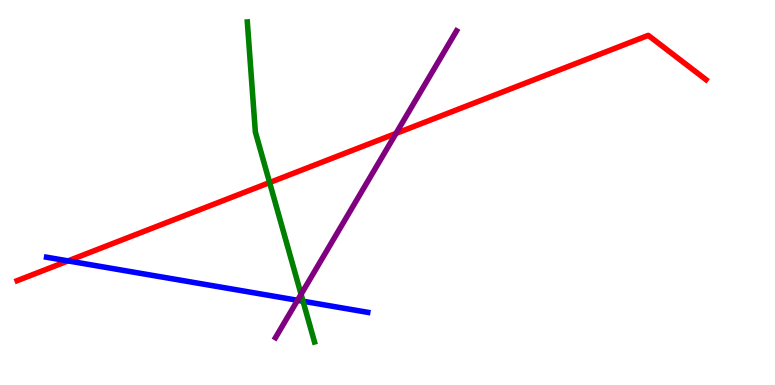[{'lines': ['blue', 'red'], 'intersections': [{'x': 0.878, 'y': 3.22}]}, {'lines': ['green', 'red'], 'intersections': [{'x': 3.48, 'y': 5.26}]}, {'lines': ['purple', 'red'], 'intersections': [{'x': 5.11, 'y': 6.53}]}, {'lines': ['blue', 'green'], 'intersections': [{'x': 3.91, 'y': 2.18}]}, {'lines': ['blue', 'purple'], 'intersections': [{'x': 3.84, 'y': 2.2}]}, {'lines': ['green', 'purple'], 'intersections': [{'x': 3.88, 'y': 2.36}]}]